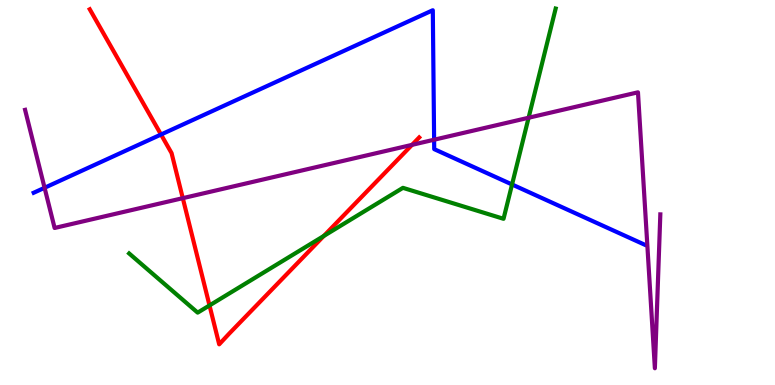[{'lines': ['blue', 'red'], 'intersections': [{'x': 2.08, 'y': 6.51}]}, {'lines': ['green', 'red'], 'intersections': [{'x': 2.7, 'y': 2.07}, {'x': 4.18, 'y': 3.87}]}, {'lines': ['purple', 'red'], 'intersections': [{'x': 2.36, 'y': 4.85}, {'x': 5.32, 'y': 6.24}]}, {'lines': ['blue', 'green'], 'intersections': [{'x': 6.61, 'y': 5.21}]}, {'lines': ['blue', 'purple'], 'intersections': [{'x': 0.575, 'y': 5.12}, {'x': 5.6, 'y': 6.37}]}, {'lines': ['green', 'purple'], 'intersections': [{'x': 6.82, 'y': 6.94}]}]